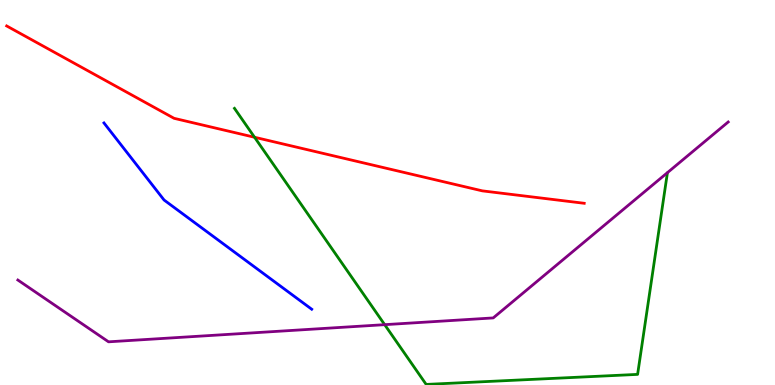[{'lines': ['blue', 'red'], 'intersections': []}, {'lines': ['green', 'red'], 'intersections': [{'x': 3.28, 'y': 6.43}]}, {'lines': ['purple', 'red'], 'intersections': []}, {'lines': ['blue', 'green'], 'intersections': []}, {'lines': ['blue', 'purple'], 'intersections': []}, {'lines': ['green', 'purple'], 'intersections': [{'x': 4.96, 'y': 1.57}]}]